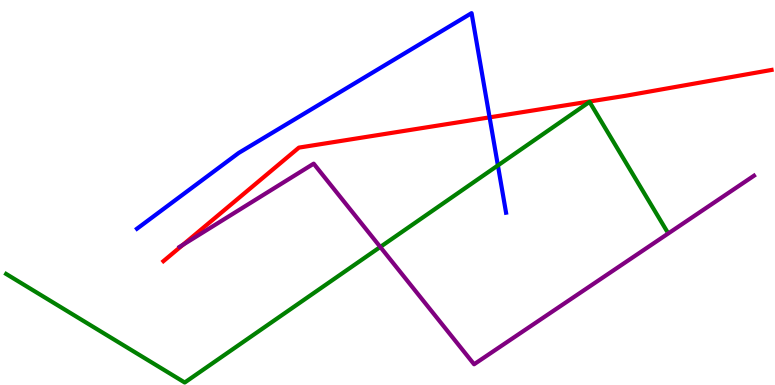[{'lines': ['blue', 'red'], 'intersections': [{'x': 6.32, 'y': 6.95}]}, {'lines': ['green', 'red'], 'intersections': []}, {'lines': ['purple', 'red'], 'intersections': [{'x': 2.36, 'y': 3.64}]}, {'lines': ['blue', 'green'], 'intersections': [{'x': 6.42, 'y': 5.7}]}, {'lines': ['blue', 'purple'], 'intersections': []}, {'lines': ['green', 'purple'], 'intersections': [{'x': 4.91, 'y': 3.59}]}]